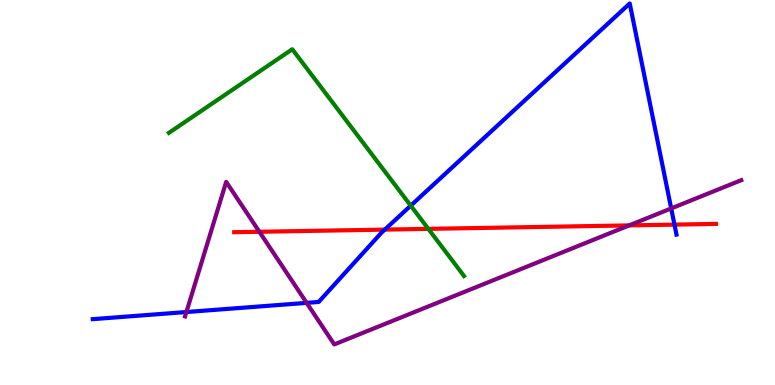[{'lines': ['blue', 'red'], 'intersections': [{'x': 4.96, 'y': 4.04}, {'x': 8.7, 'y': 4.17}]}, {'lines': ['green', 'red'], 'intersections': [{'x': 5.53, 'y': 4.06}]}, {'lines': ['purple', 'red'], 'intersections': [{'x': 3.35, 'y': 3.98}, {'x': 8.12, 'y': 4.15}]}, {'lines': ['blue', 'green'], 'intersections': [{'x': 5.3, 'y': 4.66}]}, {'lines': ['blue', 'purple'], 'intersections': [{'x': 2.41, 'y': 1.9}, {'x': 3.96, 'y': 2.13}, {'x': 8.66, 'y': 4.59}]}, {'lines': ['green', 'purple'], 'intersections': []}]